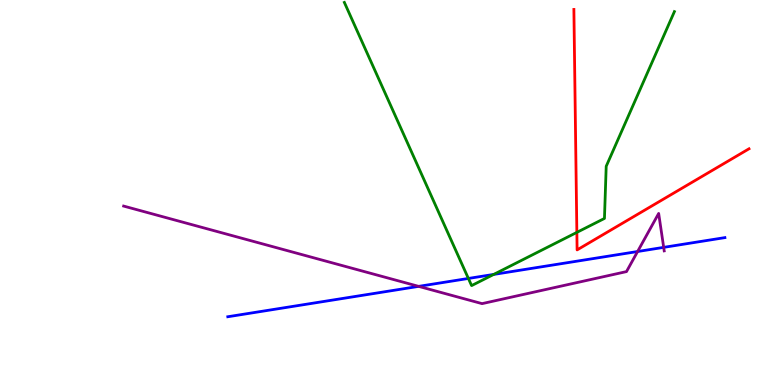[{'lines': ['blue', 'red'], 'intersections': []}, {'lines': ['green', 'red'], 'intersections': [{'x': 7.44, 'y': 3.96}]}, {'lines': ['purple', 'red'], 'intersections': []}, {'lines': ['blue', 'green'], 'intersections': [{'x': 6.04, 'y': 2.77}, {'x': 6.37, 'y': 2.87}]}, {'lines': ['blue', 'purple'], 'intersections': [{'x': 5.4, 'y': 2.56}, {'x': 8.23, 'y': 3.47}, {'x': 8.56, 'y': 3.58}]}, {'lines': ['green', 'purple'], 'intersections': []}]